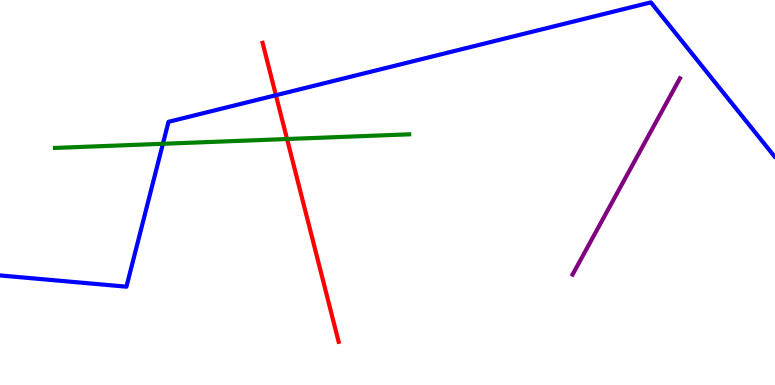[{'lines': ['blue', 'red'], 'intersections': [{'x': 3.56, 'y': 7.53}]}, {'lines': ['green', 'red'], 'intersections': [{'x': 3.7, 'y': 6.39}]}, {'lines': ['purple', 'red'], 'intersections': []}, {'lines': ['blue', 'green'], 'intersections': [{'x': 2.1, 'y': 6.27}]}, {'lines': ['blue', 'purple'], 'intersections': []}, {'lines': ['green', 'purple'], 'intersections': []}]